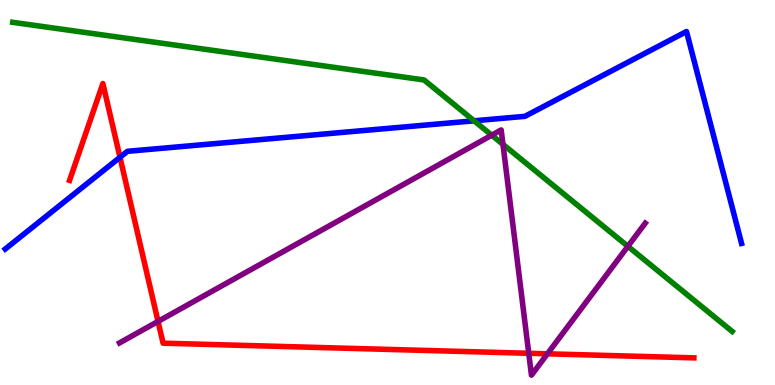[{'lines': ['blue', 'red'], 'intersections': [{'x': 1.55, 'y': 5.91}]}, {'lines': ['green', 'red'], 'intersections': []}, {'lines': ['purple', 'red'], 'intersections': [{'x': 2.04, 'y': 1.65}, {'x': 6.82, 'y': 0.824}, {'x': 7.06, 'y': 0.81}]}, {'lines': ['blue', 'green'], 'intersections': [{'x': 6.12, 'y': 6.86}]}, {'lines': ['blue', 'purple'], 'intersections': []}, {'lines': ['green', 'purple'], 'intersections': [{'x': 6.34, 'y': 6.49}, {'x': 6.49, 'y': 6.25}, {'x': 8.1, 'y': 3.6}]}]